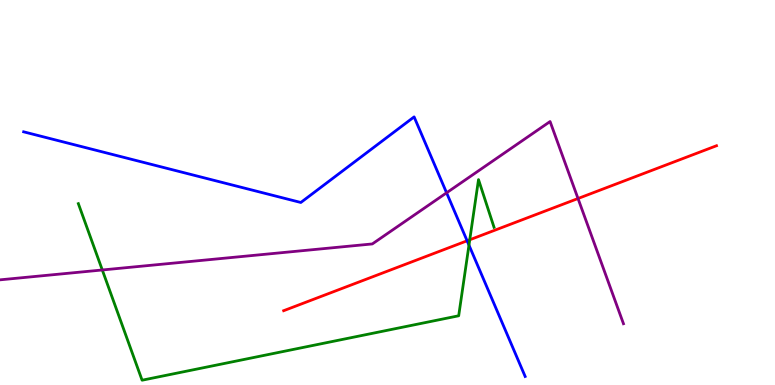[{'lines': ['blue', 'red'], 'intersections': [{'x': 6.03, 'y': 3.75}]}, {'lines': ['green', 'red'], 'intersections': [{'x': 6.06, 'y': 3.77}]}, {'lines': ['purple', 'red'], 'intersections': [{'x': 7.46, 'y': 4.84}]}, {'lines': ['blue', 'green'], 'intersections': [{'x': 6.05, 'y': 3.63}]}, {'lines': ['blue', 'purple'], 'intersections': [{'x': 5.76, 'y': 4.99}]}, {'lines': ['green', 'purple'], 'intersections': [{'x': 1.32, 'y': 2.99}]}]